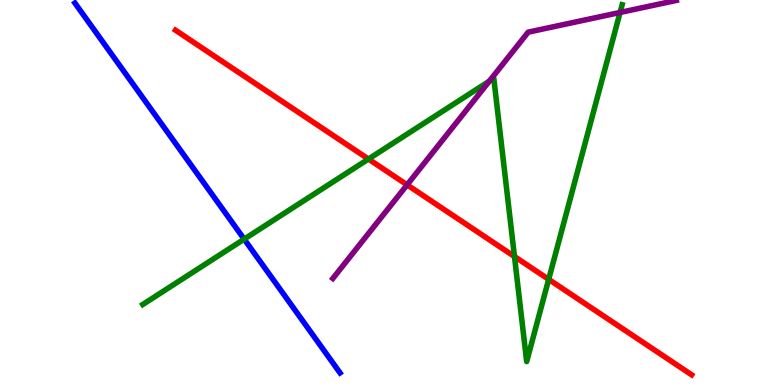[{'lines': ['blue', 'red'], 'intersections': []}, {'lines': ['green', 'red'], 'intersections': [{'x': 4.75, 'y': 5.87}, {'x': 6.64, 'y': 3.34}, {'x': 7.08, 'y': 2.74}]}, {'lines': ['purple', 'red'], 'intersections': [{'x': 5.25, 'y': 5.2}]}, {'lines': ['blue', 'green'], 'intersections': [{'x': 3.15, 'y': 3.79}]}, {'lines': ['blue', 'purple'], 'intersections': []}, {'lines': ['green', 'purple'], 'intersections': [{'x': 6.31, 'y': 7.89}, {'x': 8.0, 'y': 9.68}]}]